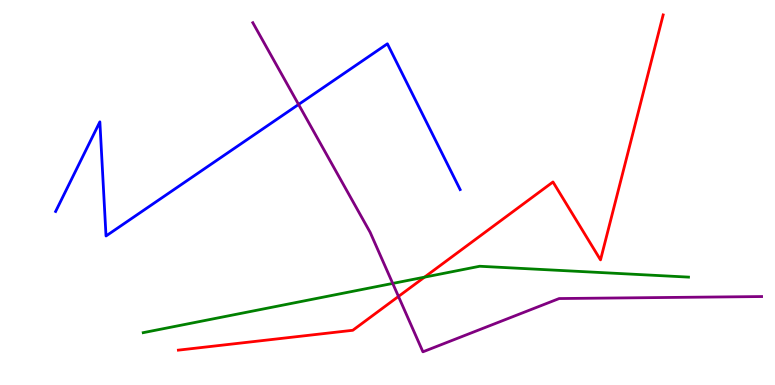[{'lines': ['blue', 'red'], 'intersections': []}, {'lines': ['green', 'red'], 'intersections': [{'x': 5.48, 'y': 2.8}]}, {'lines': ['purple', 'red'], 'intersections': [{'x': 5.14, 'y': 2.3}]}, {'lines': ['blue', 'green'], 'intersections': []}, {'lines': ['blue', 'purple'], 'intersections': [{'x': 3.85, 'y': 7.29}]}, {'lines': ['green', 'purple'], 'intersections': [{'x': 5.07, 'y': 2.64}]}]